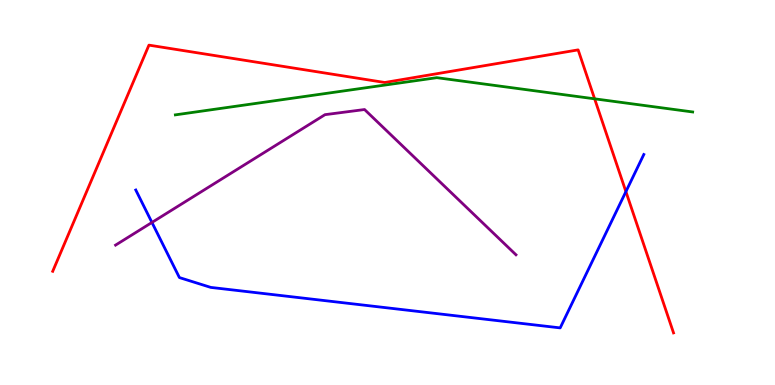[{'lines': ['blue', 'red'], 'intersections': [{'x': 8.08, 'y': 5.02}]}, {'lines': ['green', 'red'], 'intersections': [{'x': 7.67, 'y': 7.43}]}, {'lines': ['purple', 'red'], 'intersections': []}, {'lines': ['blue', 'green'], 'intersections': []}, {'lines': ['blue', 'purple'], 'intersections': [{'x': 1.96, 'y': 4.22}]}, {'lines': ['green', 'purple'], 'intersections': []}]